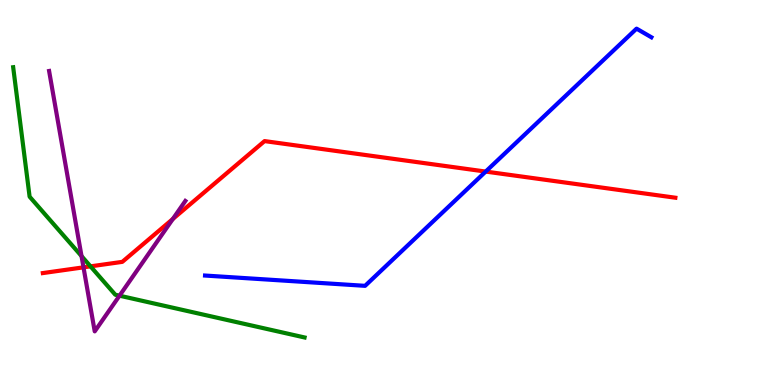[{'lines': ['blue', 'red'], 'intersections': [{'x': 6.27, 'y': 5.54}]}, {'lines': ['green', 'red'], 'intersections': [{'x': 1.17, 'y': 3.08}]}, {'lines': ['purple', 'red'], 'intersections': [{'x': 1.08, 'y': 3.06}, {'x': 2.23, 'y': 4.31}]}, {'lines': ['blue', 'green'], 'intersections': []}, {'lines': ['blue', 'purple'], 'intersections': []}, {'lines': ['green', 'purple'], 'intersections': [{'x': 1.05, 'y': 3.35}, {'x': 1.54, 'y': 2.32}]}]